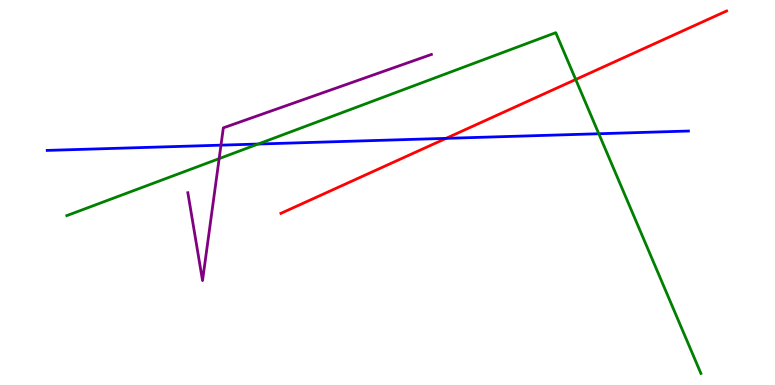[{'lines': ['blue', 'red'], 'intersections': [{'x': 5.76, 'y': 6.41}]}, {'lines': ['green', 'red'], 'intersections': [{'x': 7.43, 'y': 7.94}]}, {'lines': ['purple', 'red'], 'intersections': []}, {'lines': ['blue', 'green'], 'intersections': [{'x': 3.33, 'y': 6.26}, {'x': 7.73, 'y': 6.53}]}, {'lines': ['blue', 'purple'], 'intersections': [{'x': 2.85, 'y': 6.23}]}, {'lines': ['green', 'purple'], 'intersections': [{'x': 2.83, 'y': 5.88}]}]